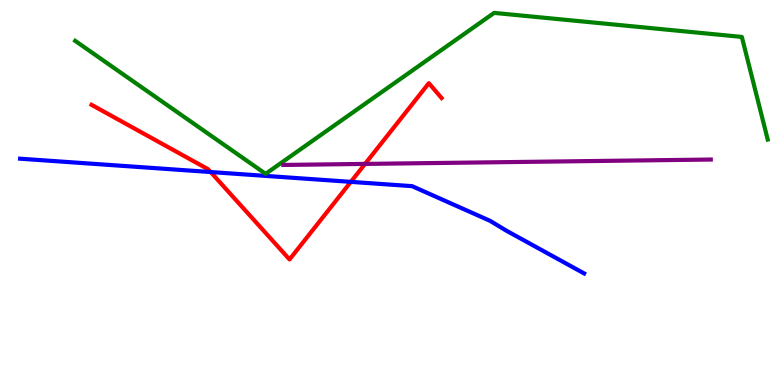[{'lines': ['blue', 'red'], 'intersections': [{'x': 2.72, 'y': 5.53}, {'x': 4.53, 'y': 5.28}]}, {'lines': ['green', 'red'], 'intersections': []}, {'lines': ['purple', 'red'], 'intersections': [{'x': 4.71, 'y': 5.74}]}, {'lines': ['blue', 'green'], 'intersections': []}, {'lines': ['blue', 'purple'], 'intersections': []}, {'lines': ['green', 'purple'], 'intersections': []}]